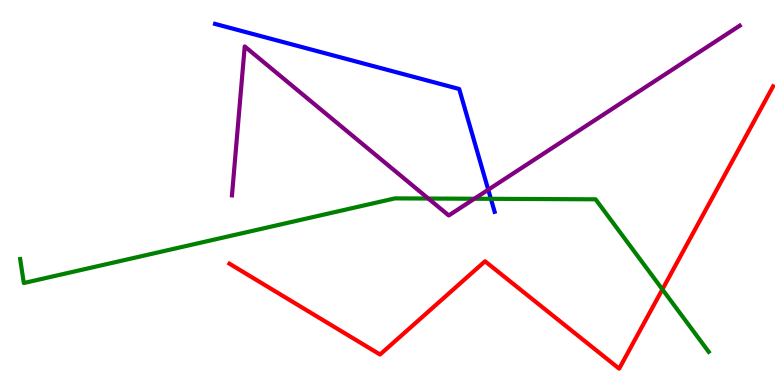[{'lines': ['blue', 'red'], 'intersections': []}, {'lines': ['green', 'red'], 'intersections': [{'x': 8.55, 'y': 2.48}]}, {'lines': ['purple', 'red'], 'intersections': []}, {'lines': ['blue', 'green'], 'intersections': [{'x': 6.33, 'y': 4.84}]}, {'lines': ['blue', 'purple'], 'intersections': [{'x': 6.3, 'y': 5.07}]}, {'lines': ['green', 'purple'], 'intersections': [{'x': 5.53, 'y': 4.84}, {'x': 6.12, 'y': 4.84}]}]